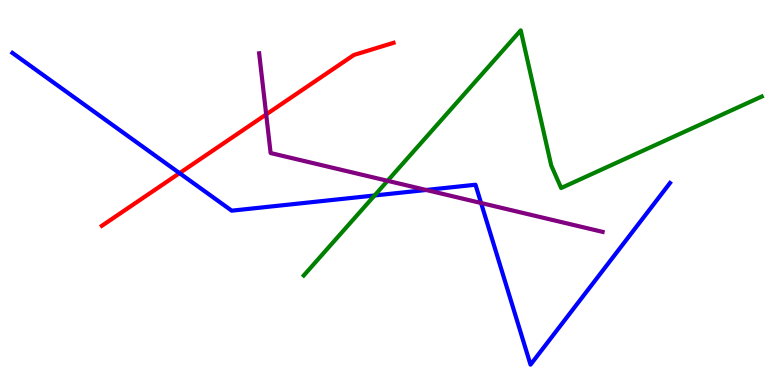[{'lines': ['blue', 'red'], 'intersections': [{'x': 2.32, 'y': 5.5}]}, {'lines': ['green', 'red'], 'intersections': []}, {'lines': ['purple', 'red'], 'intersections': [{'x': 3.43, 'y': 7.03}]}, {'lines': ['blue', 'green'], 'intersections': [{'x': 4.83, 'y': 4.92}]}, {'lines': ['blue', 'purple'], 'intersections': [{'x': 5.5, 'y': 5.07}, {'x': 6.21, 'y': 4.73}]}, {'lines': ['green', 'purple'], 'intersections': [{'x': 5.0, 'y': 5.3}]}]